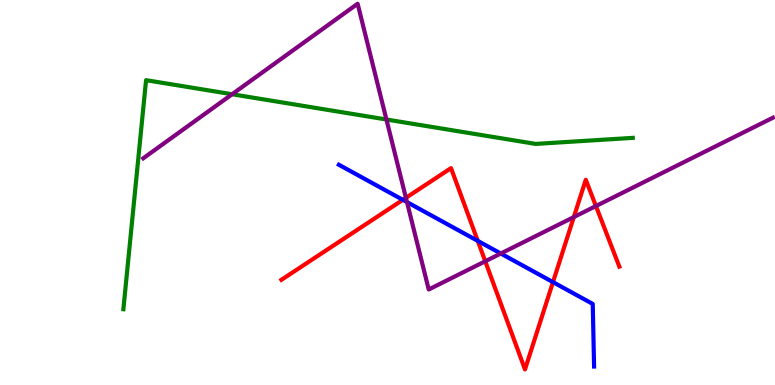[{'lines': ['blue', 'red'], 'intersections': [{'x': 5.2, 'y': 4.81}, {'x': 6.16, 'y': 3.74}, {'x': 7.14, 'y': 2.67}]}, {'lines': ['green', 'red'], 'intersections': []}, {'lines': ['purple', 'red'], 'intersections': [{'x': 5.24, 'y': 4.86}, {'x': 6.26, 'y': 3.21}, {'x': 7.4, 'y': 4.36}, {'x': 7.69, 'y': 4.65}]}, {'lines': ['blue', 'green'], 'intersections': []}, {'lines': ['blue', 'purple'], 'intersections': [{'x': 5.25, 'y': 4.75}, {'x': 6.46, 'y': 3.42}]}, {'lines': ['green', 'purple'], 'intersections': [{'x': 2.99, 'y': 7.55}, {'x': 4.99, 'y': 6.9}]}]